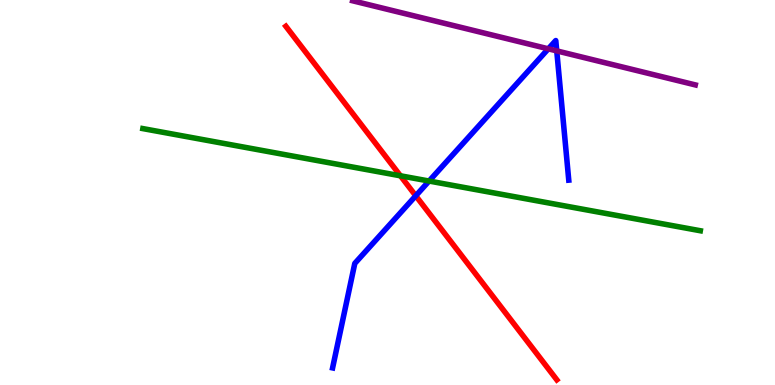[{'lines': ['blue', 'red'], 'intersections': [{'x': 5.36, 'y': 4.91}]}, {'lines': ['green', 'red'], 'intersections': [{'x': 5.17, 'y': 5.43}]}, {'lines': ['purple', 'red'], 'intersections': []}, {'lines': ['blue', 'green'], 'intersections': [{'x': 5.54, 'y': 5.3}]}, {'lines': ['blue', 'purple'], 'intersections': [{'x': 7.07, 'y': 8.73}, {'x': 7.18, 'y': 8.68}]}, {'lines': ['green', 'purple'], 'intersections': []}]